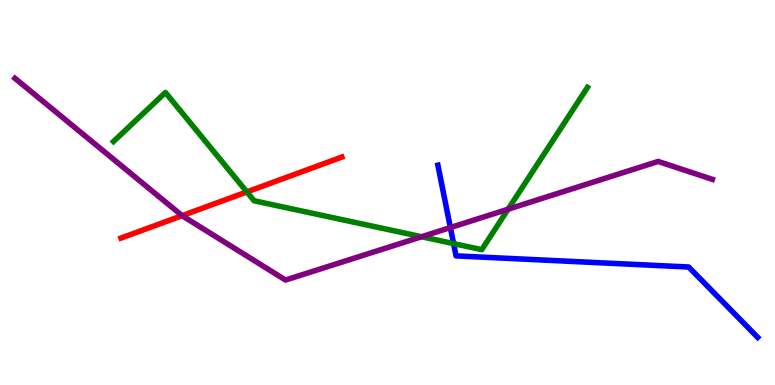[{'lines': ['blue', 'red'], 'intersections': []}, {'lines': ['green', 'red'], 'intersections': [{'x': 3.19, 'y': 5.02}]}, {'lines': ['purple', 'red'], 'intersections': [{'x': 2.35, 'y': 4.4}]}, {'lines': ['blue', 'green'], 'intersections': [{'x': 5.85, 'y': 3.67}]}, {'lines': ['blue', 'purple'], 'intersections': [{'x': 5.81, 'y': 4.09}]}, {'lines': ['green', 'purple'], 'intersections': [{'x': 5.44, 'y': 3.85}, {'x': 6.56, 'y': 4.57}]}]